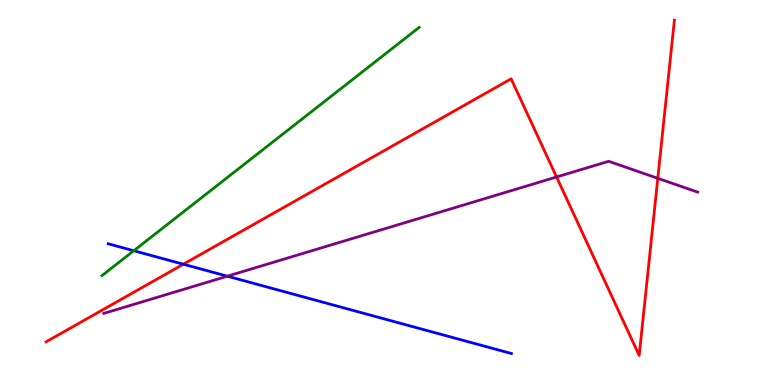[{'lines': ['blue', 'red'], 'intersections': [{'x': 2.37, 'y': 3.14}]}, {'lines': ['green', 'red'], 'intersections': []}, {'lines': ['purple', 'red'], 'intersections': [{'x': 7.18, 'y': 5.4}, {'x': 8.49, 'y': 5.37}]}, {'lines': ['blue', 'green'], 'intersections': [{'x': 1.73, 'y': 3.49}]}, {'lines': ['blue', 'purple'], 'intersections': [{'x': 2.93, 'y': 2.83}]}, {'lines': ['green', 'purple'], 'intersections': []}]